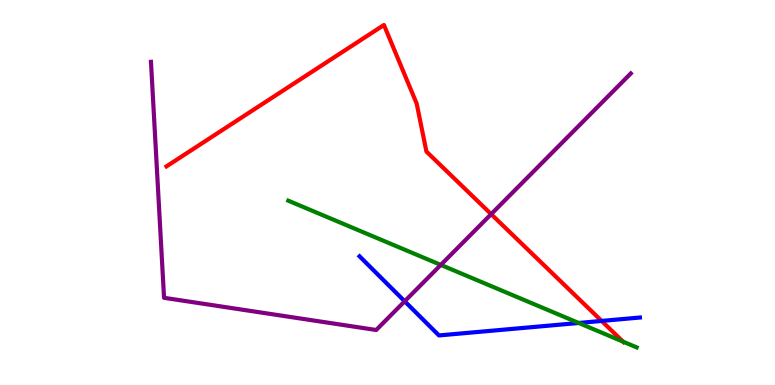[{'lines': ['blue', 'red'], 'intersections': [{'x': 7.76, 'y': 1.66}]}, {'lines': ['green', 'red'], 'intersections': [{'x': 8.04, 'y': 1.13}]}, {'lines': ['purple', 'red'], 'intersections': [{'x': 6.34, 'y': 4.44}]}, {'lines': ['blue', 'green'], 'intersections': [{'x': 7.47, 'y': 1.61}]}, {'lines': ['blue', 'purple'], 'intersections': [{'x': 5.22, 'y': 2.17}]}, {'lines': ['green', 'purple'], 'intersections': [{'x': 5.69, 'y': 3.12}]}]